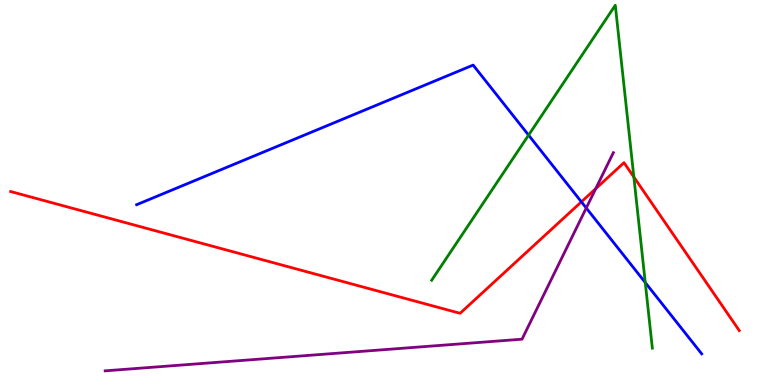[{'lines': ['blue', 'red'], 'intersections': [{'x': 7.5, 'y': 4.76}]}, {'lines': ['green', 'red'], 'intersections': [{'x': 8.18, 'y': 5.4}]}, {'lines': ['purple', 'red'], 'intersections': [{'x': 7.69, 'y': 5.1}]}, {'lines': ['blue', 'green'], 'intersections': [{'x': 6.82, 'y': 6.49}, {'x': 8.33, 'y': 2.66}]}, {'lines': ['blue', 'purple'], 'intersections': [{'x': 7.56, 'y': 4.6}]}, {'lines': ['green', 'purple'], 'intersections': []}]